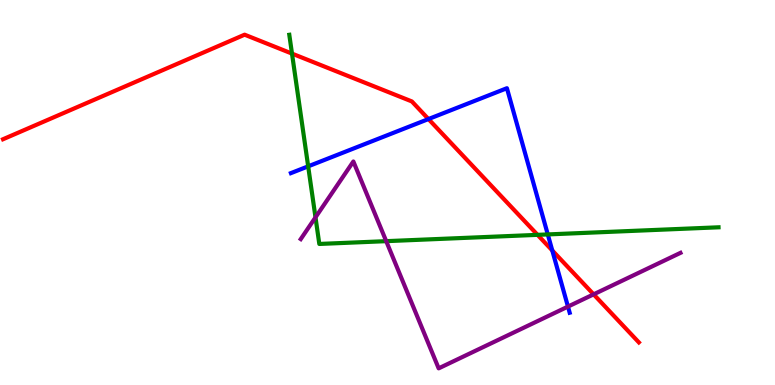[{'lines': ['blue', 'red'], 'intersections': [{'x': 5.53, 'y': 6.91}, {'x': 7.13, 'y': 3.49}]}, {'lines': ['green', 'red'], 'intersections': [{'x': 3.77, 'y': 8.61}, {'x': 6.94, 'y': 3.9}]}, {'lines': ['purple', 'red'], 'intersections': [{'x': 7.66, 'y': 2.35}]}, {'lines': ['blue', 'green'], 'intersections': [{'x': 3.98, 'y': 5.68}, {'x': 7.07, 'y': 3.91}]}, {'lines': ['blue', 'purple'], 'intersections': [{'x': 7.33, 'y': 2.04}]}, {'lines': ['green', 'purple'], 'intersections': [{'x': 4.07, 'y': 4.35}, {'x': 4.98, 'y': 3.74}]}]